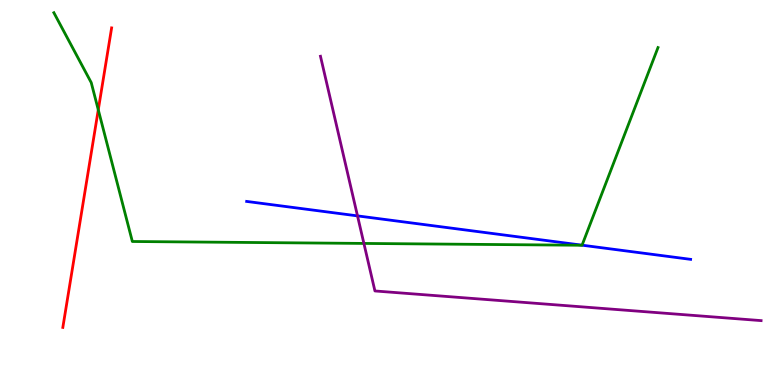[{'lines': ['blue', 'red'], 'intersections': []}, {'lines': ['green', 'red'], 'intersections': [{'x': 1.27, 'y': 7.15}]}, {'lines': ['purple', 'red'], 'intersections': []}, {'lines': ['blue', 'green'], 'intersections': [{'x': 7.51, 'y': 3.63}]}, {'lines': ['blue', 'purple'], 'intersections': [{'x': 4.61, 'y': 4.39}]}, {'lines': ['green', 'purple'], 'intersections': [{'x': 4.7, 'y': 3.68}]}]